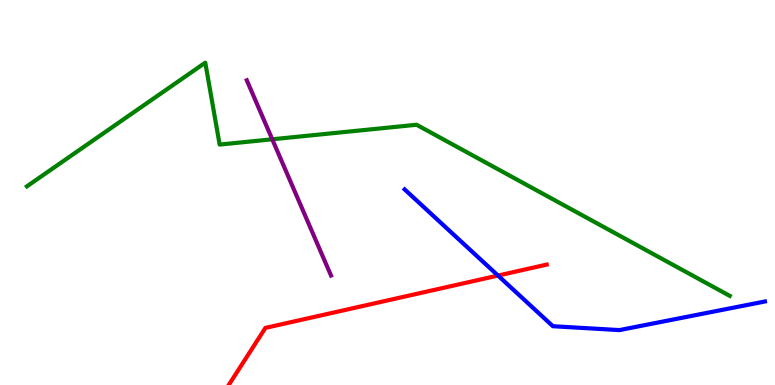[{'lines': ['blue', 'red'], 'intersections': [{'x': 6.43, 'y': 2.84}]}, {'lines': ['green', 'red'], 'intersections': []}, {'lines': ['purple', 'red'], 'intersections': []}, {'lines': ['blue', 'green'], 'intersections': []}, {'lines': ['blue', 'purple'], 'intersections': []}, {'lines': ['green', 'purple'], 'intersections': [{'x': 3.51, 'y': 6.38}]}]